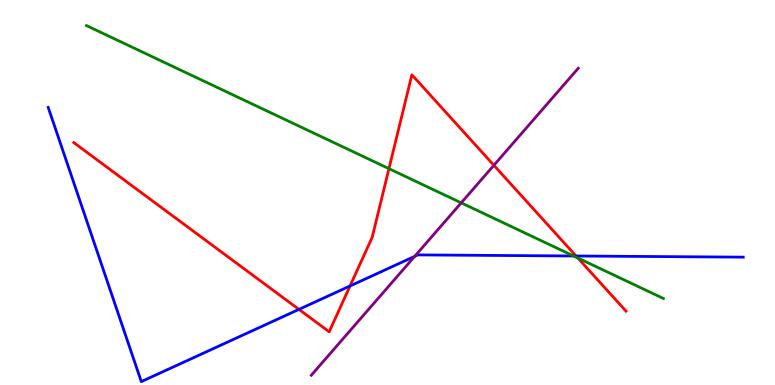[{'lines': ['blue', 'red'], 'intersections': [{'x': 3.86, 'y': 1.96}, {'x': 4.52, 'y': 2.57}, {'x': 7.43, 'y': 3.35}]}, {'lines': ['green', 'red'], 'intersections': [{'x': 5.02, 'y': 5.62}, {'x': 7.46, 'y': 3.3}]}, {'lines': ['purple', 'red'], 'intersections': [{'x': 6.37, 'y': 5.71}]}, {'lines': ['blue', 'green'], 'intersections': [{'x': 7.4, 'y': 3.35}]}, {'lines': ['blue', 'purple'], 'intersections': [{'x': 5.35, 'y': 3.34}]}, {'lines': ['green', 'purple'], 'intersections': [{'x': 5.95, 'y': 4.73}]}]